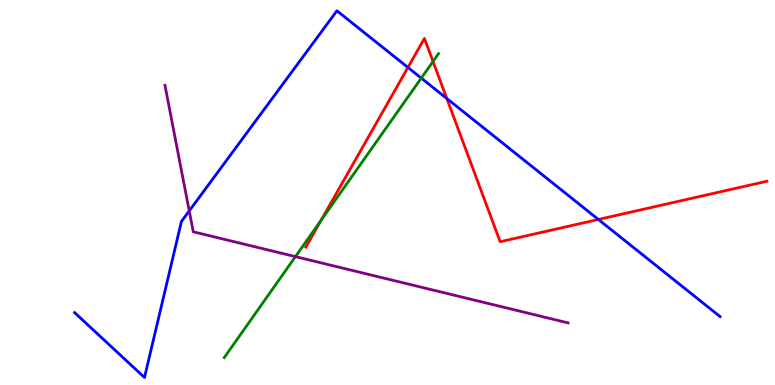[{'lines': ['blue', 'red'], 'intersections': [{'x': 5.26, 'y': 8.25}, {'x': 5.77, 'y': 7.44}, {'x': 7.72, 'y': 4.3}]}, {'lines': ['green', 'red'], 'intersections': [{'x': 4.14, 'y': 4.28}, {'x': 5.59, 'y': 8.4}]}, {'lines': ['purple', 'red'], 'intersections': []}, {'lines': ['blue', 'green'], 'intersections': [{'x': 5.44, 'y': 7.97}]}, {'lines': ['blue', 'purple'], 'intersections': [{'x': 2.44, 'y': 4.52}]}, {'lines': ['green', 'purple'], 'intersections': [{'x': 3.81, 'y': 3.33}]}]